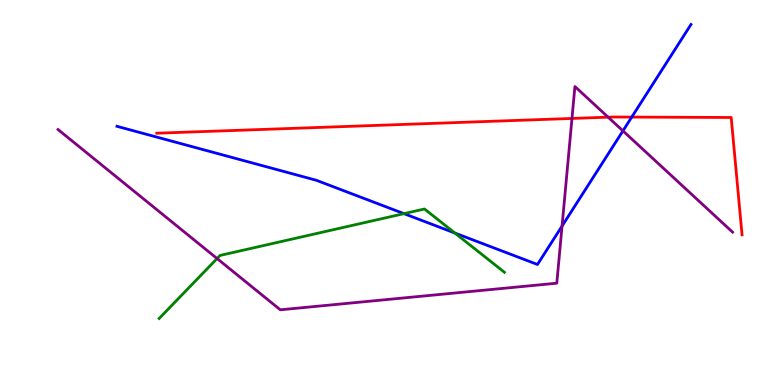[{'lines': ['blue', 'red'], 'intersections': [{'x': 8.15, 'y': 6.96}]}, {'lines': ['green', 'red'], 'intersections': []}, {'lines': ['purple', 'red'], 'intersections': [{'x': 7.38, 'y': 6.92}, {'x': 7.85, 'y': 6.96}]}, {'lines': ['blue', 'green'], 'intersections': [{'x': 5.21, 'y': 4.45}, {'x': 5.87, 'y': 3.95}]}, {'lines': ['blue', 'purple'], 'intersections': [{'x': 7.25, 'y': 4.13}, {'x': 8.04, 'y': 6.6}]}, {'lines': ['green', 'purple'], 'intersections': [{'x': 2.8, 'y': 3.28}]}]